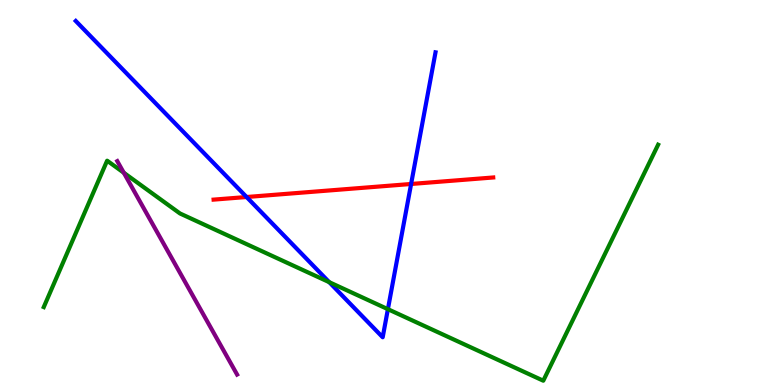[{'lines': ['blue', 'red'], 'intersections': [{'x': 3.18, 'y': 4.88}, {'x': 5.3, 'y': 5.22}]}, {'lines': ['green', 'red'], 'intersections': []}, {'lines': ['purple', 'red'], 'intersections': []}, {'lines': ['blue', 'green'], 'intersections': [{'x': 4.25, 'y': 2.67}, {'x': 5.01, 'y': 1.97}]}, {'lines': ['blue', 'purple'], 'intersections': []}, {'lines': ['green', 'purple'], 'intersections': [{'x': 1.6, 'y': 5.51}]}]